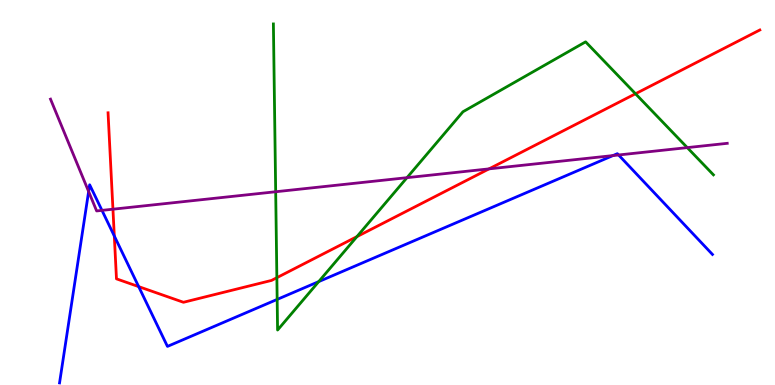[{'lines': ['blue', 'red'], 'intersections': [{'x': 1.47, 'y': 3.87}, {'x': 1.79, 'y': 2.56}]}, {'lines': ['green', 'red'], 'intersections': [{'x': 3.57, 'y': 2.79}, {'x': 4.61, 'y': 3.85}, {'x': 8.2, 'y': 7.56}]}, {'lines': ['purple', 'red'], 'intersections': [{'x': 1.46, 'y': 4.57}, {'x': 6.31, 'y': 5.61}]}, {'lines': ['blue', 'green'], 'intersections': [{'x': 3.58, 'y': 2.22}, {'x': 4.11, 'y': 2.69}]}, {'lines': ['blue', 'purple'], 'intersections': [{'x': 1.14, 'y': 5.03}, {'x': 1.32, 'y': 4.54}, {'x': 7.91, 'y': 5.96}, {'x': 7.98, 'y': 5.97}]}, {'lines': ['green', 'purple'], 'intersections': [{'x': 3.56, 'y': 5.02}, {'x': 5.25, 'y': 5.39}, {'x': 8.87, 'y': 6.17}]}]